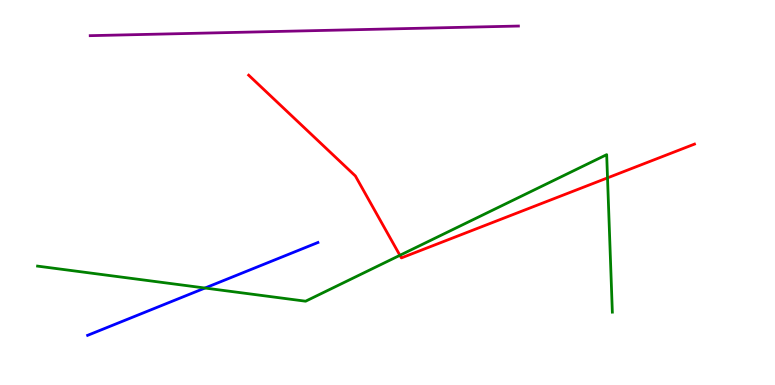[{'lines': ['blue', 'red'], 'intersections': []}, {'lines': ['green', 'red'], 'intersections': [{'x': 5.16, 'y': 3.37}, {'x': 7.84, 'y': 5.38}]}, {'lines': ['purple', 'red'], 'intersections': []}, {'lines': ['blue', 'green'], 'intersections': [{'x': 2.64, 'y': 2.52}]}, {'lines': ['blue', 'purple'], 'intersections': []}, {'lines': ['green', 'purple'], 'intersections': []}]